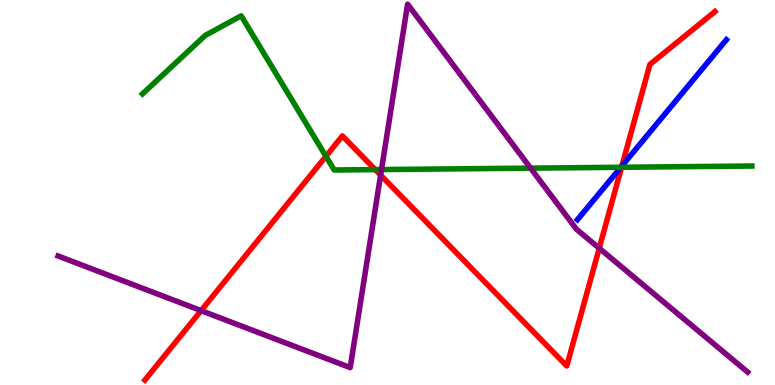[{'lines': ['blue', 'red'], 'intersections': [{'x': 8.02, 'y': 5.69}]}, {'lines': ['green', 'red'], 'intersections': [{'x': 4.21, 'y': 5.94}, {'x': 4.84, 'y': 5.59}, {'x': 8.02, 'y': 5.66}]}, {'lines': ['purple', 'red'], 'intersections': [{'x': 2.59, 'y': 1.93}, {'x': 4.91, 'y': 5.45}, {'x': 7.73, 'y': 3.55}]}, {'lines': ['blue', 'green'], 'intersections': [{'x': 8.01, 'y': 5.66}]}, {'lines': ['blue', 'purple'], 'intersections': []}, {'lines': ['green', 'purple'], 'intersections': [{'x': 4.92, 'y': 5.6}, {'x': 6.85, 'y': 5.63}]}]